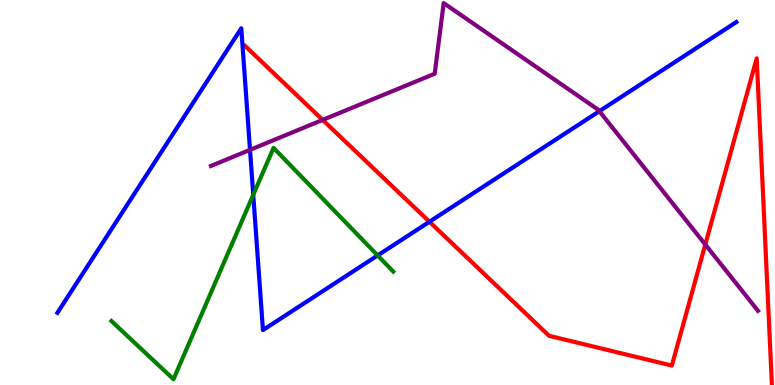[{'lines': ['blue', 'red'], 'intersections': [{'x': 5.54, 'y': 4.24}]}, {'lines': ['green', 'red'], 'intersections': []}, {'lines': ['purple', 'red'], 'intersections': [{'x': 4.16, 'y': 6.89}, {'x': 9.1, 'y': 3.65}]}, {'lines': ['blue', 'green'], 'intersections': [{'x': 3.27, 'y': 4.94}, {'x': 4.87, 'y': 3.37}]}, {'lines': ['blue', 'purple'], 'intersections': [{'x': 3.23, 'y': 6.11}, {'x': 7.73, 'y': 7.11}]}, {'lines': ['green', 'purple'], 'intersections': []}]